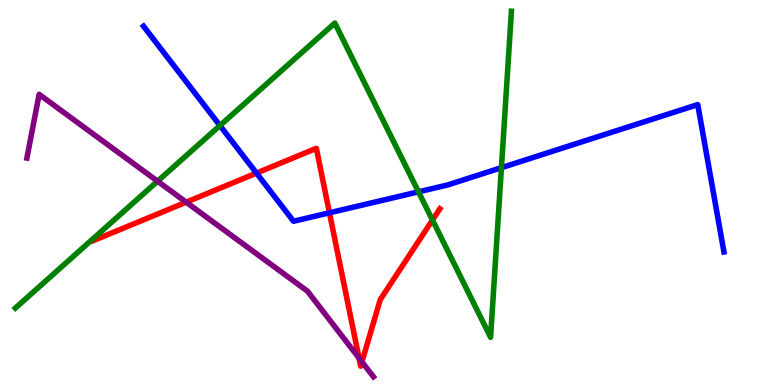[{'lines': ['blue', 'red'], 'intersections': [{'x': 3.31, 'y': 5.5}, {'x': 4.25, 'y': 4.47}]}, {'lines': ['green', 'red'], 'intersections': [{'x': 5.58, 'y': 4.28}]}, {'lines': ['purple', 'red'], 'intersections': [{'x': 2.4, 'y': 4.75}, {'x': 4.63, 'y': 0.7}, {'x': 4.67, 'y': 0.601}]}, {'lines': ['blue', 'green'], 'intersections': [{'x': 2.84, 'y': 6.74}, {'x': 5.4, 'y': 5.02}, {'x': 6.47, 'y': 5.64}]}, {'lines': ['blue', 'purple'], 'intersections': []}, {'lines': ['green', 'purple'], 'intersections': [{'x': 2.03, 'y': 5.29}]}]